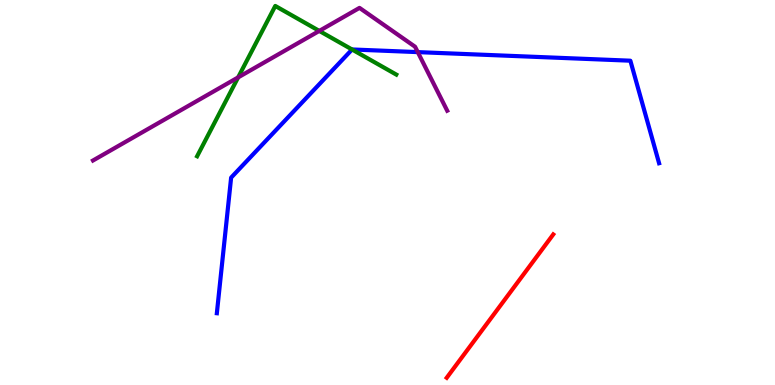[{'lines': ['blue', 'red'], 'intersections': []}, {'lines': ['green', 'red'], 'intersections': []}, {'lines': ['purple', 'red'], 'intersections': []}, {'lines': ['blue', 'green'], 'intersections': [{'x': 4.54, 'y': 8.71}]}, {'lines': ['blue', 'purple'], 'intersections': [{'x': 5.39, 'y': 8.65}]}, {'lines': ['green', 'purple'], 'intersections': [{'x': 3.07, 'y': 7.99}, {'x': 4.12, 'y': 9.2}]}]